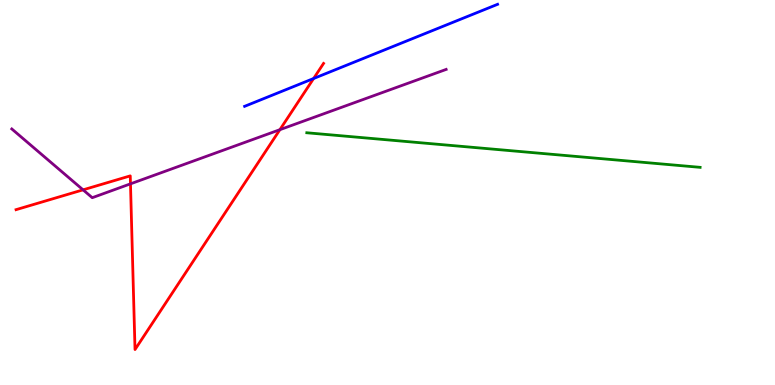[{'lines': ['blue', 'red'], 'intersections': [{'x': 4.05, 'y': 7.96}]}, {'lines': ['green', 'red'], 'intersections': []}, {'lines': ['purple', 'red'], 'intersections': [{'x': 1.07, 'y': 5.07}, {'x': 1.68, 'y': 5.22}, {'x': 3.61, 'y': 6.63}]}, {'lines': ['blue', 'green'], 'intersections': []}, {'lines': ['blue', 'purple'], 'intersections': []}, {'lines': ['green', 'purple'], 'intersections': []}]